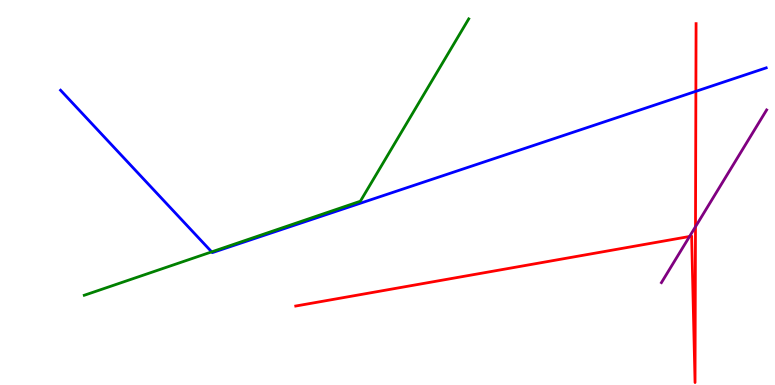[{'lines': ['blue', 'red'], 'intersections': [{'x': 8.98, 'y': 7.63}]}, {'lines': ['green', 'red'], 'intersections': []}, {'lines': ['purple', 'red'], 'intersections': [{'x': 8.9, 'y': 3.86}, {'x': 8.97, 'y': 4.11}]}, {'lines': ['blue', 'green'], 'intersections': [{'x': 2.73, 'y': 3.46}]}, {'lines': ['blue', 'purple'], 'intersections': []}, {'lines': ['green', 'purple'], 'intersections': []}]